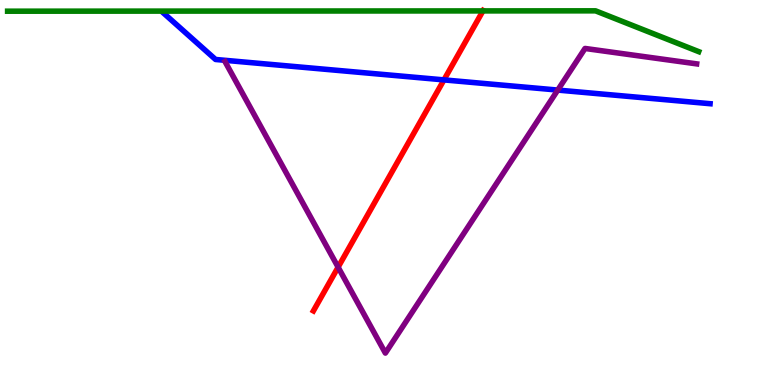[{'lines': ['blue', 'red'], 'intersections': [{'x': 5.73, 'y': 7.92}]}, {'lines': ['green', 'red'], 'intersections': [{'x': 6.23, 'y': 9.72}]}, {'lines': ['purple', 'red'], 'intersections': [{'x': 4.36, 'y': 3.06}]}, {'lines': ['blue', 'green'], 'intersections': []}, {'lines': ['blue', 'purple'], 'intersections': [{'x': 7.2, 'y': 7.66}]}, {'lines': ['green', 'purple'], 'intersections': []}]